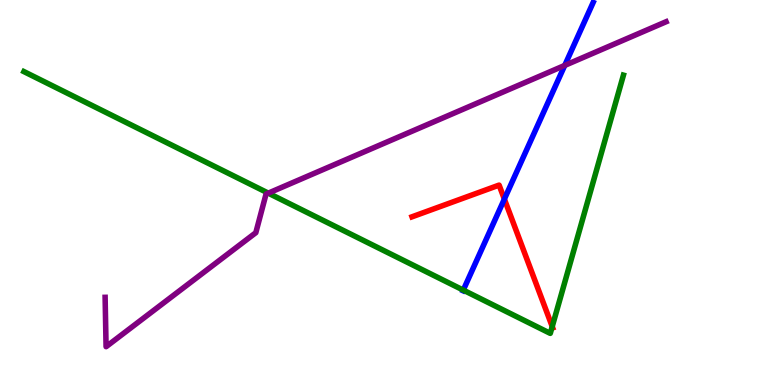[{'lines': ['blue', 'red'], 'intersections': [{'x': 6.51, 'y': 4.83}]}, {'lines': ['green', 'red'], 'intersections': [{'x': 7.13, 'y': 1.52}]}, {'lines': ['purple', 'red'], 'intersections': []}, {'lines': ['blue', 'green'], 'intersections': [{'x': 5.98, 'y': 2.46}]}, {'lines': ['blue', 'purple'], 'intersections': [{'x': 7.29, 'y': 8.3}]}, {'lines': ['green', 'purple'], 'intersections': [{'x': 3.46, 'y': 4.98}]}]